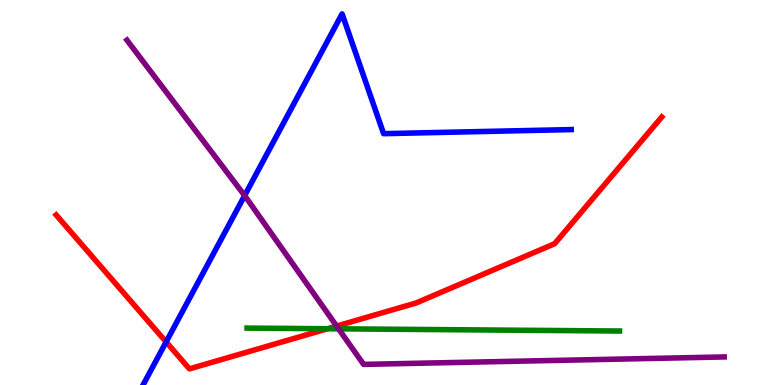[{'lines': ['blue', 'red'], 'intersections': [{'x': 2.14, 'y': 1.12}]}, {'lines': ['green', 'red'], 'intersections': [{'x': 4.23, 'y': 1.46}]}, {'lines': ['purple', 'red'], 'intersections': [{'x': 4.34, 'y': 1.53}]}, {'lines': ['blue', 'green'], 'intersections': []}, {'lines': ['blue', 'purple'], 'intersections': [{'x': 3.16, 'y': 4.92}]}, {'lines': ['green', 'purple'], 'intersections': [{'x': 4.37, 'y': 1.46}]}]